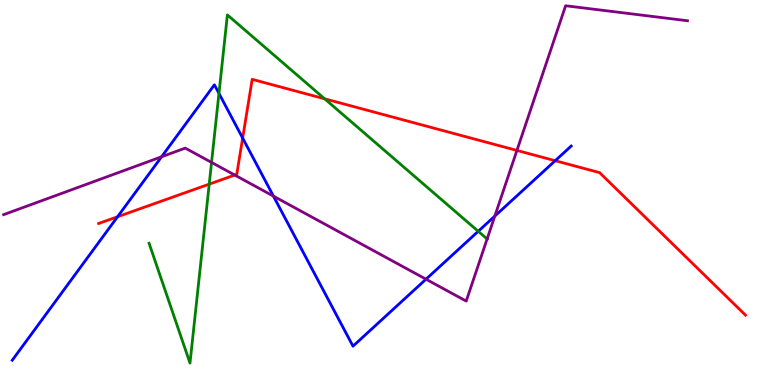[{'lines': ['blue', 'red'], 'intersections': [{'x': 1.52, 'y': 4.37}, {'x': 3.13, 'y': 6.41}, {'x': 7.16, 'y': 5.83}]}, {'lines': ['green', 'red'], 'intersections': [{'x': 2.7, 'y': 5.22}, {'x': 4.19, 'y': 7.43}]}, {'lines': ['purple', 'red'], 'intersections': [{'x': 3.03, 'y': 5.45}, {'x': 6.67, 'y': 6.09}]}, {'lines': ['blue', 'green'], 'intersections': [{'x': 2.83, 'y': 7.57}, {'x': 6.17, 'y': 3.99}]}, {'lines': ['blue', 'purple'], 'intersections': [{'x': 2.08, 'y': 5.93}, {'x': 3.53, 'y': 4.91}, {'x': 5.5, 'y': 2.75}, {'x': 6.38, 'y': 4.39}]}, {'lines': ['green', 'purple'], 'intersections': [{'x': 2.73, 'y': 5.78}, {'x': 6.29, 'y': 3.79}]}]